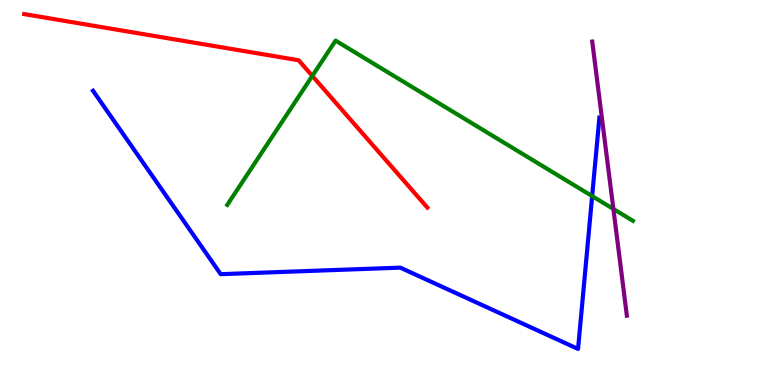[{'lines': ['blue', 'red'], 'intersections': []}, {'lines': ['green', 'red'], 'intersections': [{'x': 4.03, 'y': 8.03}]}, {'lines': ['purple', 'red'], 'intersections': []}, {'lines': ['blue', 'green'], 'intersections': [{'x': 7.64, 'y': 4.91}]}, {'lines': ['blue', 'purple'], 'intersections': []}, {'lines': ['green', 'purple'], 'intersections': [{'x': 7.91, 'y': 4.57}]}]